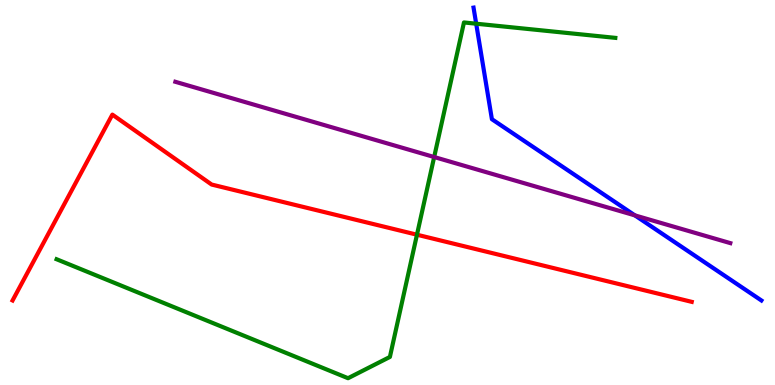[{'lines': ['blue', 'red'], 'intersections': []}, {'lines': ['green', 'red'], 'intersections': [{'x': 5.38, 'y': 3.9}]}, {'lines': ['purple', 'red'], 'intersections': []}, {'lines': ['blue', 'green'], 'intersections': [{'x': 6.14, 'y': 9.38}]}, {'lines': ['blue', 'purple'], 'intersections': [{'x': 8.19, 'y': 4.41}]}, {'lines': ['green', 'purple'], 'intersections': [{'x': 5.6, 'y': 5.92}]}]